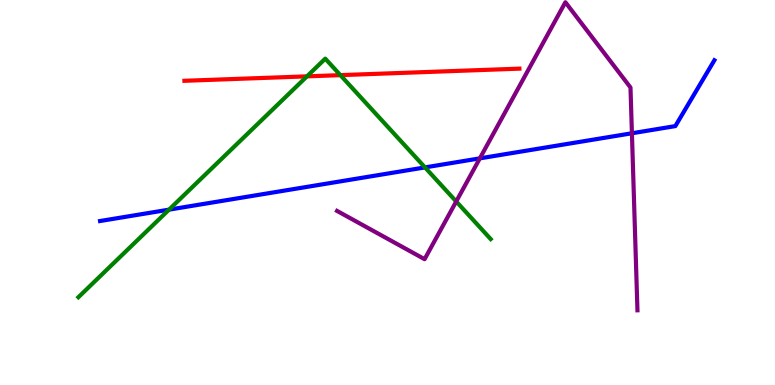[{'lines': ['blue', 'red'], 'intersections': []}, {'lines': ['green', 'red'], 'intersections': [{'x': 3.96, 'y': 8.02}, {'x': 4.39, 'y': 8.05}]}, {'lines': ['purple', 'red'], 'intersections': []}, {'lines': ['blue', 'green'], 'intersections': [{'x': 2.18, 'y': 4.55}, {'x': 5.48, 'y': 5.65}]}, {'lines': ['blue', 'purple'], 'intersections': [{'x': 6.19, 'y': 5.89}, {'x': 8.15, 'y': 6.54}]}, {'lines': ['green', 'purple'], 'intersections': [{'x': 5.89, 'y': 4.77}]}]